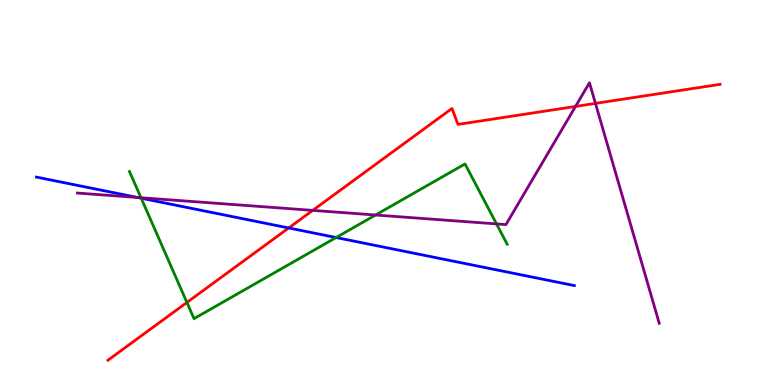[{'lines': ['blue', 'red'], 'intersections': [{'x': 3.73, 'y': 4.08}]}, {'lines': ['green', 'red'], 'intersections': [{'x': 2.41, 'y': 2.14}]}, {'lines': ['purple', 'red'], 'intersections': [{'x': 4.04, 'y': 4.54}, {'x': 7.43, 'y': 7.24}, {'x': 7.68, 'y': 7.31}]}, {'lines': ['blue', 'green'], 'intersections': [{'x': 1.82, 'y': 4.85}, {'x': 4.34, 'y': 3.83}]}, {'lines': ['blue', 'purple'], 'intersections': [{'x': 1.77, 'y': 4.87}]}, {'lines': ['green', 'purple'], 'intersections': [{'x': 1.82, 'y': 4.86}, {'x': 4.85, 'y': 4.42}, {'x': 6.41, 'y': 4.18}]}]